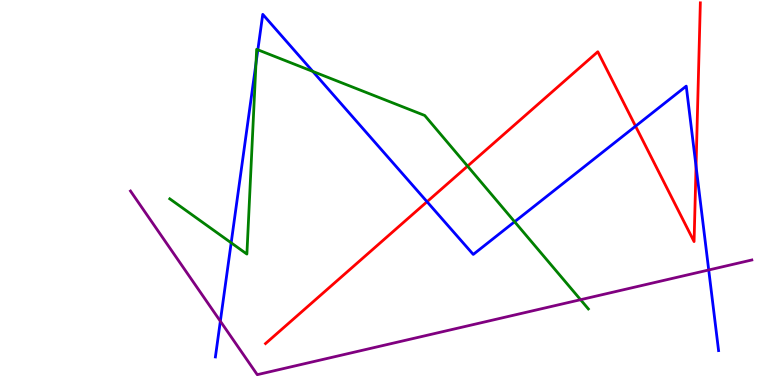[{'lines': ['blue', 'red'], 'intersections': [{'x': 5.51, 'y': 4.76}, {'x': 8.2, 'y': 6.72}, {'x': 8.98, 'y': 5.68}]}, {'lines': ['green', 'red'], 'intersections': [{'x': 6.03, 'y': 5.68}]}, {'lines': ['purple', 'red'], 'intersections': []}, {'lines': ['blue', 'green'], 'intersections': [{'x': 2.98, 'y': 3.69}, {'x': 3.3, 'y': 8.35}, {'x': 3.33, 'y': 8.71}, {'x': 4.04, 'y': 8.14}, {'x': 6.64, 'y': 4.24}]}, {'lines': ['blue', 'purple'], 'intersections': [{'x': 2.84, 'y': 1.66}, {'x': 9.14, 'y': 2.99}]}, {'lines': ['green', 'purple'], 'intersections': [{'x': 7.49, 'y': 2.22}]}]